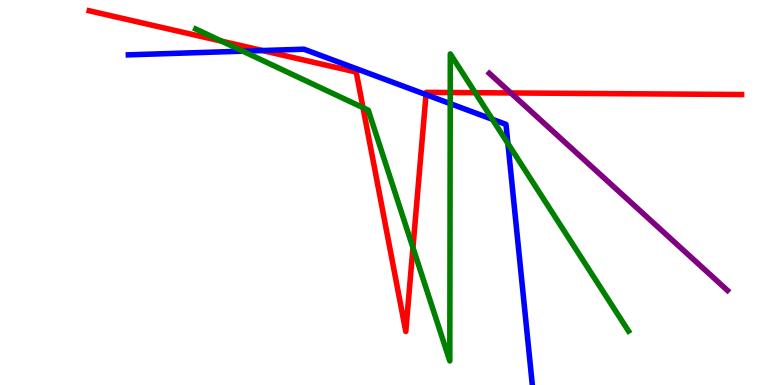[{'lines': ['blue', 'red'], 'intersections': [{'x': 3.39, 'y': 8.69}, {'x': 5.5, 'y': 7.54}]}, {'lines': ['green', 'red'], 'intersections': [{'x': 2.86, 'y': 8.93}, {'x': 4.68, 'y': 7.2}, {'x': 5.33, 'y': 3.57}, {'x': 5.81, 'y': 7.6}, {'x': 6.13, 'y': 7.59}]}, {'lines': ['purple', 'red'], 'intersections': [{'x': 6.59, 'y': 7.59}]}, {'lines': ['blue', 'green'], 'intersections': [{'x': 3.13, 'y': 8.67}, {'x': 5.81, 'y': 7.31}, {'x': 6.35, 'y': 6.9}, {'x': 6.55, 'y': 6.27}]}, {'lines': ['blue', 'purple'], 'intersections': []}, {'lines': ['green', 'purple'], 'intersections': []}]